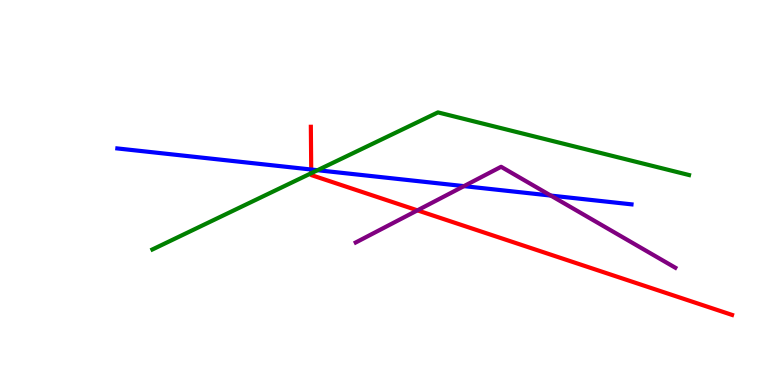[{'lines': ['blue', 'red'], 'intersections': [{'x': 4.02, 'y': 5.6}]}, {'lines': ['green', 'red'], 'intersections': [{'x': 4.02, 'y': 5.5}]}, {'lines': ['purple', 'red'], 'intersections': [{'x': 5.39, 'y': 4.54}]}, {'lines': ['blue', 'green'], 'intersections': [{'x': 4.1, 'y': 5.58}]}, {'lines': ['blue', 'purple'], 'intersections': [{'x': 5.99, 'y': 5.17}, {'x': 7.11, 'y': 4.92}]}, {'lines': ['green', 'purple'], 'intersections': []}]